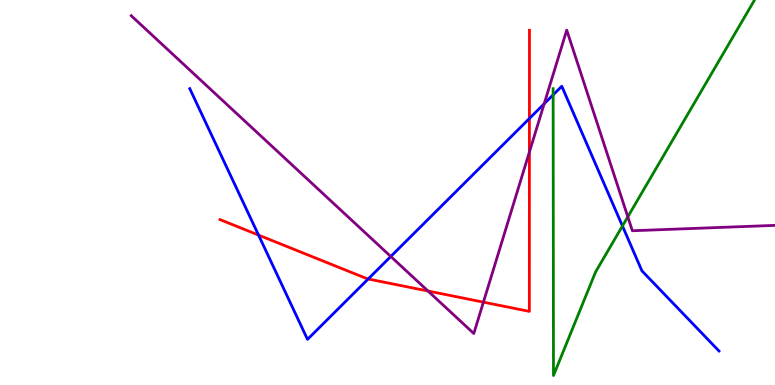[{'lines': ['blue', 'red'], 'intersections': [{'x': 3.34, 'y': 3.89}, {'x': 4.75, 'y': 2.75}, {'x': 6.83, 'y': 6.92}]}, {'lines': ['green', 'red'], 'intersections': []}, {'lines': ['purple', 'red'], 'intersections': [{'x': 5.52, 'y': 2.44}, {'x': 6.24, 'y': 2.15}, {'x': 6.83, 'y': 6.05}]}, {'lines': ['blue', 'green'], 'intersections': [{'x': 7.14, 'y': 7.54}, {'x': 8.03, 'y': 4.13}]}, {'lines': ['blue', 'purple'], 'intersections': [{'x': 5.04, 'y': 3.34}, {'x': 7.02, 'y': 7.3}]}, {'lines': ['green', 'purple'], 'intersections': [{'x': 8.1, 'y': 4.37}]}]